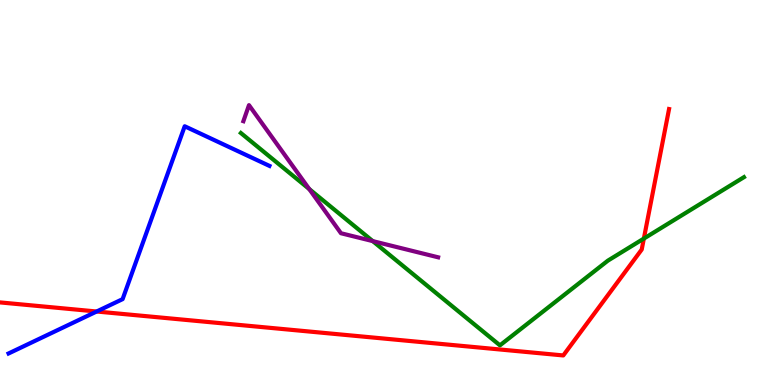[{'lines': ['blue', 'red'], 'intersections': [{'x': 1.25, 'y': 1.91}]}, {'lines': ['green', 'red'], 'intersections': [{'x': 8.31, 'y': 3.8}]}, {'lines': ['purple', 'red'], 'intersections': []}, {'lines': ['blue', 'green'], 'intersections': []}, {'lines': ['blue', 'purple'], 'intersections': []}, {'lines': ['green', 'purple'], 'intersections': [{'x': 3.99, 'y': 5.09}, {'x': 4.81, 'y': 3.74}]}]